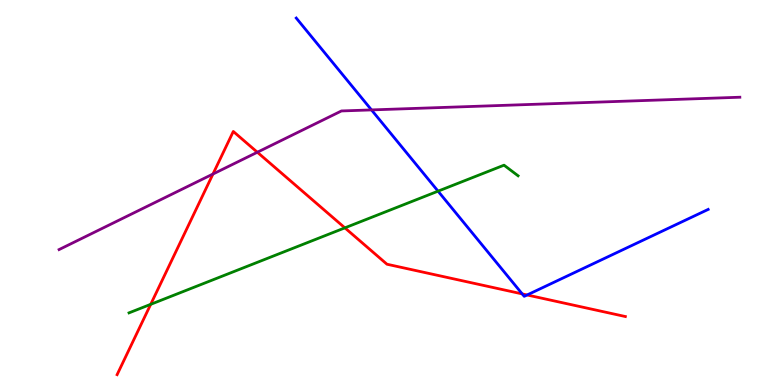[{'lines': ['blue', 'red'], 'intersections': [{'x': 6.74, 'y': 2.37}, {'x': 6.8, 'y': 2.34}]}, {'lines': ['green', 'red'], 'intersections': [{'x': 1.94, 'y': 2.1}, {'x': 4.45, 'y': 4.08}]}, {'lines': ['purple', 'red'], 'intersections': [{'x': 2.75, 'y': 5.48}, {'x': 3.32, 'y': 6.05}]}, {'lines': ['blue', 'green'], 'intersections': [{'x': 5.65, 'y': 5.03}]}, {'lines': ['blue', 'purple'], 'intersections': [{'x': 4.79, 'y': 7.15}]}, {'lines': ['green', 'purple'], 'intersections': []}]